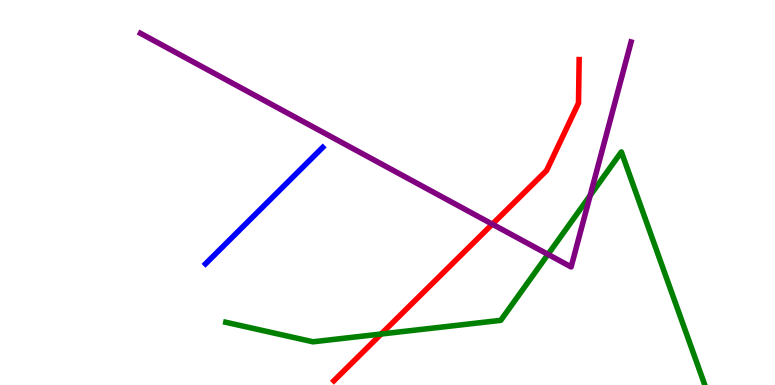[{'lines': ['blue', 'red'], 'intersections': []}, {'lines': ['green', 'red'], 'intersections': [{'x': 4.92, 'y': 1.32}]}, {'lines': ['purple', 'red'], 'intersections': [{'x': 6.35, 'y': 4.18}]}, {'lines': ['blue', 'green'], 'intersections': []}, {'lines': ['blue', 'purple'], 'intersections': []}, {'lines': ['green', 'purple'], 'intersections': [{'x': 7.07, 'y': 3.39}, {'x': 7.61, 'y': 4.92}]}]